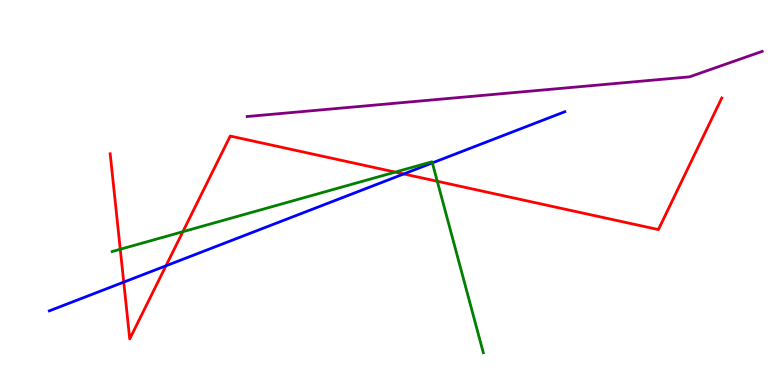[{'lines': ['blue', 'red'], 'intersections': [{'x': 1.6, 'y': 2.67}, {'x': 2.14, 'y': 3.1}, {'x': 5.21, 'y': 5.48}]}, {'lines': ['green', 'red'], 'intersections': [{'x': 1.55, 'y': 3.53}, {'x': 2.36, 'y': 3.98}, {'x': 5.1, 'y': 5.53}, {'x': 5.64, 'y': 5.29}]}, {'lines': ['purple', 'red'], 'intersections': []}, {'lines': ['blue', 'green'], 'intersections': [{'x': 5.58, 'y': 5.77}]}, {'lines': ['blue', 'purple'], 'intersections': []}, {'lines': ['green', 'purple'], 'intersections': []}]